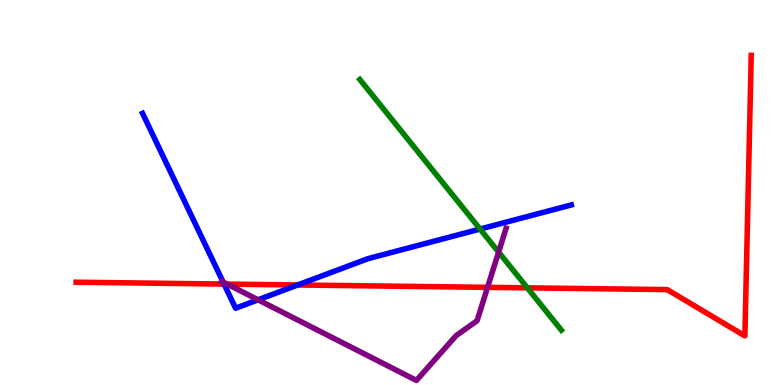[{'lines': ['blue', 'red'], 'intersections': [{'x': 2.89, 'y': 2.62}, {'x': 3.84, 'y': 2.6}]}, {'lines': ['green', 'red'], 'intersections': [{'x': 6.8, 'y': 2.52}]}, {'lines': ['purple', 'red'], 'intersections': [{'x': 2.93, 'y': 2.62}, {'x': 6.29, 'y': 2.54}]}, {'lines': ['blue', 'green'], 'intersections': [{'x': 6.19, 'y': 4.05}]}, {'lines': ['blue', 'purple'], 'intersections': [{'x': 2.88, 'y': 2.67}, {'x': 3.33, 'y': 2.21}]}, {'lines': ['green', 'purple'], 'intersections': [{'x': 6.43, 'y': 3.45}]}]